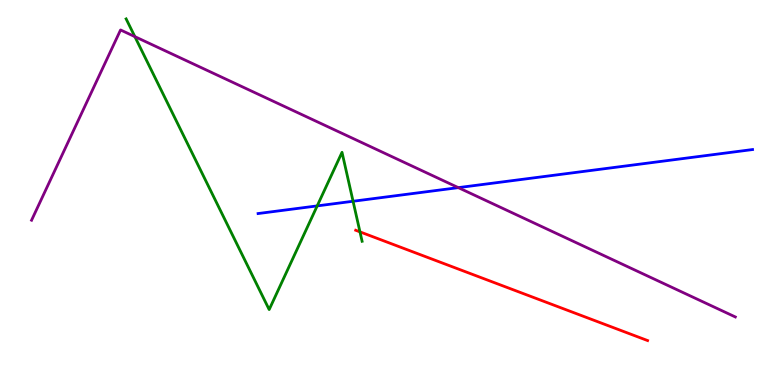[{'lines': ['blue', 'red'], 'intersections': []}, {'lines': ['green', 'red'], 'intersections': [{'x': 4.64, 'y': 3.98}]}, {'lines': ['purple', 'red'], 'intersections': []}, {'lines': ['blue', 'green'], 'intersections': [{'x': 4.09, 'y': 4.65}, {'x': 4.56, 'y': 4.77}]}, {'lines': ['blue', 'purple'], 'intersections': [{'x': 5.91, 'y': 5.13}]}, {'lines': ['green', 'purple'], 'intersections': [{'x': 1.74, 'y': 9.05}]}]